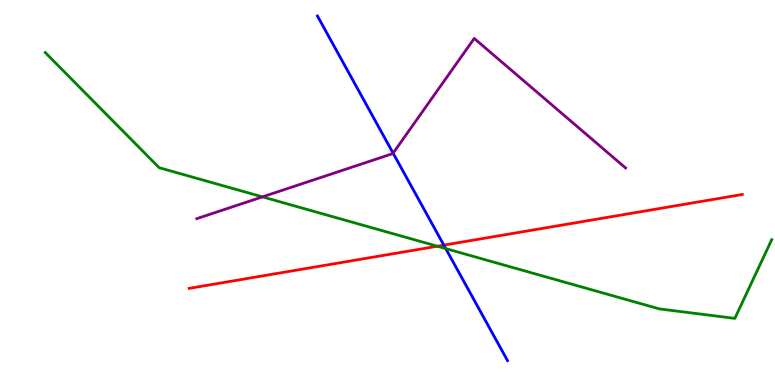[{'lines': ['blue', 'red'], 'intersections': [{'x': 5.73, 'y': 3.63}]}, {'lines': ['green', 'red'], 'intersections': [{'x': 5.64, 'y': 3.6}]}, {'lines': ['purple', 'red'], 'intersections': []}, {'lines': ['blue', 'green'], 'intersections': [{'x': 5.75, 'y': 3.54}]}, {'lines': ['blue', 'purple'], 'intersections': [{'x': 5.07, 'y': 6.02}]}, {'lines': ['green', 'purple'], 'intersections': [{'x': 3.39, 'y': 4.89}]}]